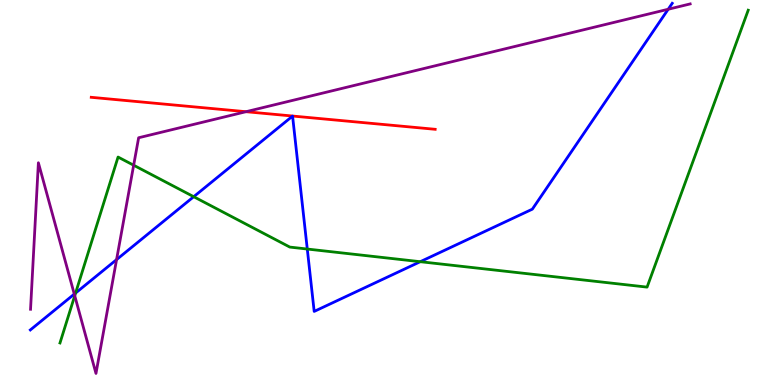[{'lines': ['blue', 'red'], 'intersections': []}, {'lines': ['green', 'red'], 'intersections': []}, {'lines': ['purple', 'red'], 'intersections': [{'x': 3.17, 'y': 7.1}]}, {'lines': ['blue', 'green'], 'intersections': [{'x': 0.975, 'y': 2.39}, {'x': 2.5, 'y': 4.89}, {'x': 3.96, 'y': 3.53}, {'x': 5.42, 'y': 3.2}]}, {'lines': ['blue', 'purple'], 'intersections': [{'x': 0.959, 'y': 2.36}, {'x': 1.5, 'y': 3.26}, {'x': 8.62, 'y': 9.76}]}, {'lines': ['green', 'purple'], 'intersections': [{'x': 0.964, 'y': 2.32}, {'x': 1.72, 'y': 5.71}]}]